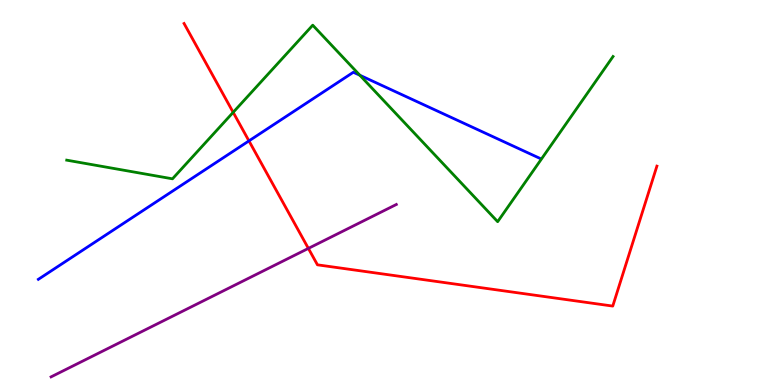[{'lines': ['blue', 'red'], 'intersections': [{'x': 3.21, 'y': 6.34}]}, {'lines': ['green', 'red'], 'intersections': [{'x': 3.01, 'y': 7.08}]}, {'lines': ['purple', 'red'], 'intersections': [{'x': 3.98, 'y': 3.55}]}, {'lines': ['blue', 'green'], 'intersections': [{'x': 4.64, 'y': 8.05}]}, {'lines': ['blue', 'purple'], 'intersections': []}, {'lines': ['green', 'purple'], 'intersections': []}]